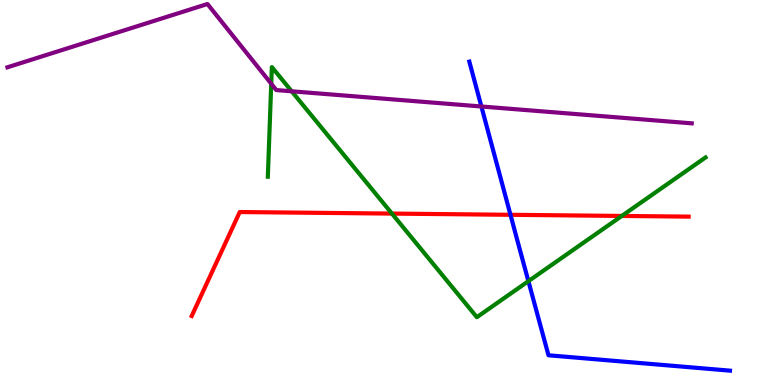[{'lines': ['blue', 'red'], 'intersections': [{'x': 6.59, 'y': 4.42}]}, {'lines': ['green', 'red'], 'intersections': [{'x': 5.06, 'y': 4.45}, {'x': 8.02, 'y': 4.39}]}, {'lines': ['purple', 'red'], 'intersections': []}, {'lines': ['blue', 'green'], 'intersections': [{'x': 6.82, 'y': 2.7}]}, {'lines': ['blue', 'purple'], 'intersections': [{'x': 6.21, 'y': 7.23}]}, {'lines': ['green', 'purple'], 'intersections': [{'x': 3.5, 'y': 7.83}, {'x': 3.76, 'y': 7.63}]}]